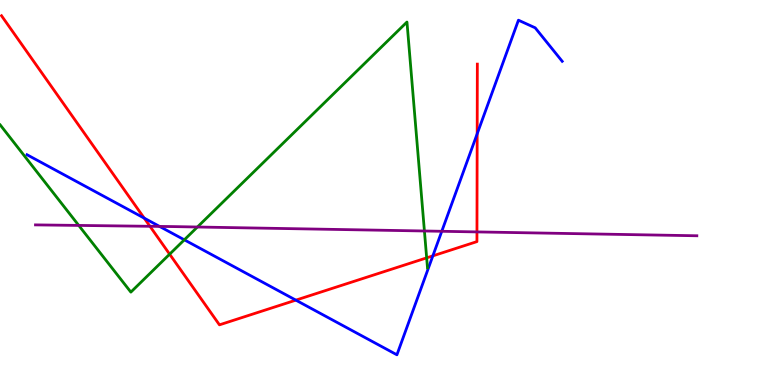[{'lines': ['blue', 'red'], 'intersections': [{'x': 1.86, 'y': 4.33}, {'x': 3.82, 'y': 2.2}, {'x': 5.59, 'y': 3.35}, {'x': 6.16, 'y': 6.52}]}, {'lines': ['green', 'red'], 'intersections': [{'x': 2.19, 'y': 3.4}, {'x': 5.51, 'y': 3.3}]}, {'lines': ['purple', 'red'], 'intersections': [{'x': 1.94, 'y': 4.12}, {'x': 6.15, 'y': 3.98}]}, {'lines': ['blue', 'green'], 'intersections': [{'x': 2.38, 'y': 3.77}]}, {'lines': ['blue', 'purple'], 'intersections': [{'x': 2.06, 'y': 4.12}, {'x': 5.7, 'y': 3.99}]}, {'lines': ['green', 'purple'], 'intersections': [{'x': 1.02, 'y': 4.14}, {'x': 2.55, 'y': 4.1}, {'x': 5.48, 'y': 4.0}]}]